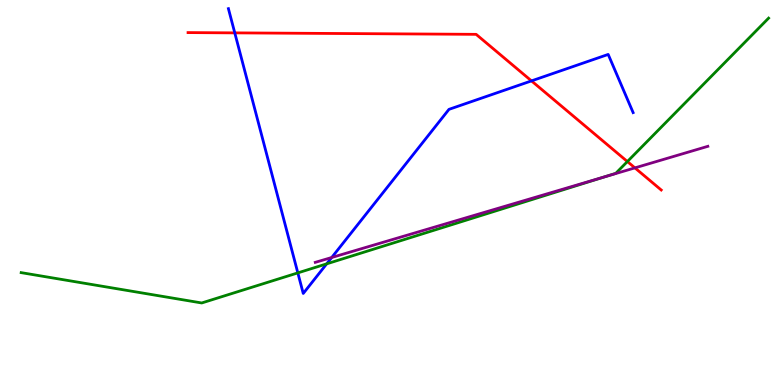[{'lines': ['blue', 'red'], 'intersections': [{'x': 3.03, 'y': 9.15}, {'x': 6.86, 'y': 7.9}]}, {'lines': ['green', 'red'], 'intersections': [{'x': 8.1, 'y': 5.8}]}, {'lines': ['purple', 'red'], 'intersections': [{'x': 8.19, 'y': 5.64}]}, {'lines': ['blue', 'green'], 'intersections': [{'x': 3.84, 'y': 2.91}, {'x': 4.22, 'y': 3.15}]}, {'lines': ['blue', 'purple'], 'intersections': [{'x': 4.28, 'y': 3.31}]}, {'lines': ['green', 'purple'], 'intersections': [{'x': 7.8, 'y': 5.41}]}]